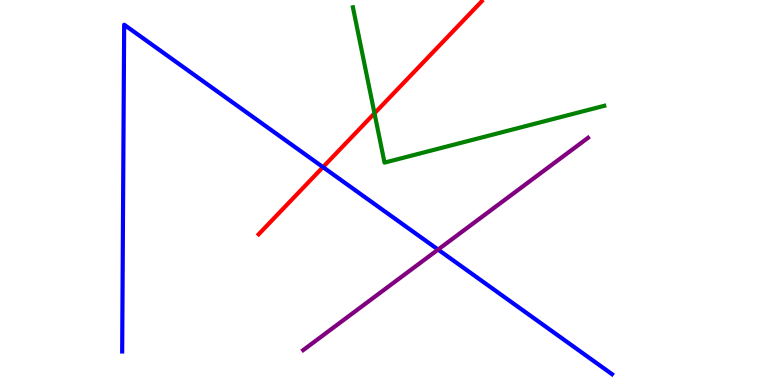[{'lines': ['blue', 'red'], 'intersections': [{'x': 4.17, 'y': 5.66}]}, {'lines': ['green', 'red'], 'intersections': [{'x': 4.83, 'y': 7.06}]}, {'lines': ['purple', 'red'], 'intersections': []}, {'lines': ['blue', 'green'], 'intersections': []}, {'lines': ['blue', 'purple'], 'intersections': [{'x': 5.65, 'y': 3.52}]}, {'lines': ['green', 'purple'], 'intersections': []}]